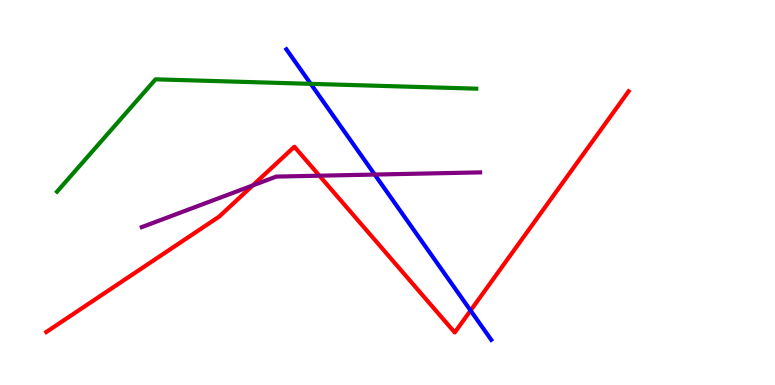[{'lines': ['blue', 'red'], 'intersections': [{'x': 6.07, 'y': 1.93}]}, {'lines': ['green', 'red'], 'intersections': []}, {'lines': ['purple', 'red'], 'intersections': [{'x': 3.26, 'y': 5.18}, {'x': 4.12, 'y': 5.44}]}, {'lines': ['blue', 'green'], 'intersections': [{'x': 4.01, 'y': 7.82}]}, {'lines': ['blue', 'purple'], 'intersections': [{'x': 4.84, 'y': 5.47}]}, {'lines': ['green', 'purple'], 'intersections': []}]